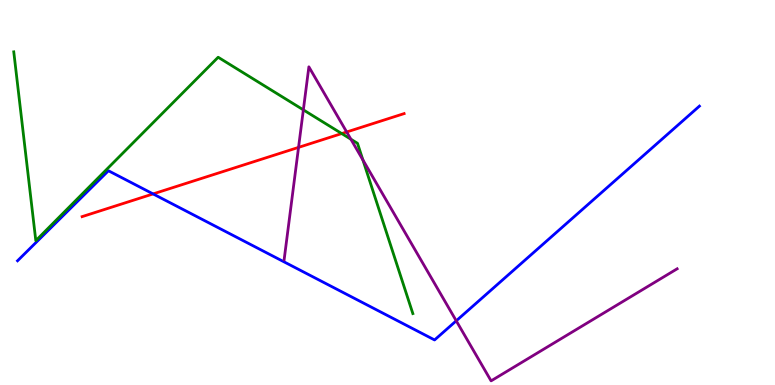[{'lines': ['blue', 'red'], 'intersections': [{'x': 1.98, 'y': 4.96}]}, {'lines': ['green', 'red'], 'intersections': [{'x': 4.41, 'y': 6.53}]}, {'lines': ['purple', 'red'], 'intersections': [{'x': 3.85, 'y': 6.17}, {'x': 4.47, 'y': 6.57}]}, {'lines': ['blue', 'green'], 'intersections': []}, {'lines': ['blue', 'purple'], 'intersections': [{'x': 5.89, 'y': 1.67}]}, {'lines': ['green', 'purple'], 'intersections': [{'x': 3.91, 'y': 7.15}, {'x': 4.53, 'y': 6.38}, {'x': 4.68, 'y': 5.85}]}]